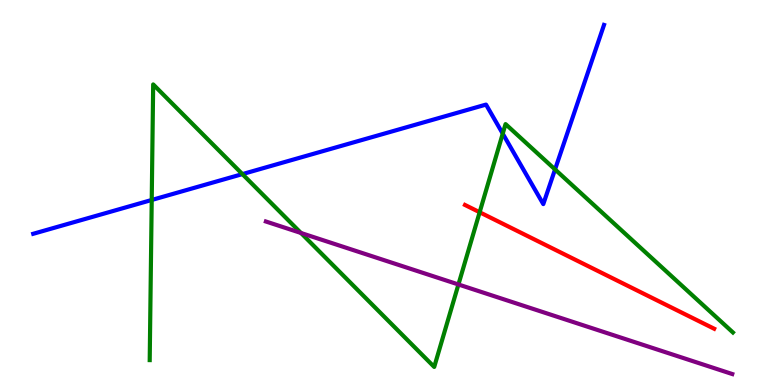[{'lines': ['blue', 'red'], 'intersections': []}, {'lines': ['green', 'red'], 'intersections': [{'x': 6.19, 'y': 4.49}]}, {'lines': ['purple', 'red'], 'intersections': []}, {'lines': ['blue', 'green'], 'intersections': [{'x': 1.96, 'y': 4.81}, {'x': 3.13, 'y': 5.48}, {'x': 6.49, 'y': 6.53}, {'x': 7.16, 'y': 5.6}]}, {'lines': ['blue', 'purple'], 'intersections': []}, {'lines': ['green', 'purple'], 'intersections': [{'x': 3.88, 'y': 3.95}, {'x': 5.92, 'y': 2.61}]}]